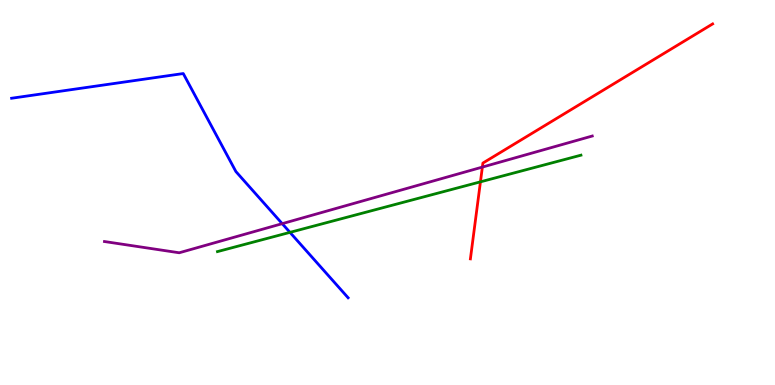[{'lines': ['blue', 'red'], 'intersections': []}, {'lines': ['green', 'red'], 'intersections': [{'x': 6.2, 'y': 5.28}]}, {'lines': ['purple', 'red'], 'intersections': [{'x': 6.22, 'y': 5.66}]}, {'lines': ['blue', 'green'], 'intersections': [{'x': 3.74, 'y': 3.96}]}, {'lines': ['blue', 'purple'], 'intersections': [{'x': 3.64, 'y': 4.19}]}, {'lines': ['green', 'purple'], 'intersections': []}]